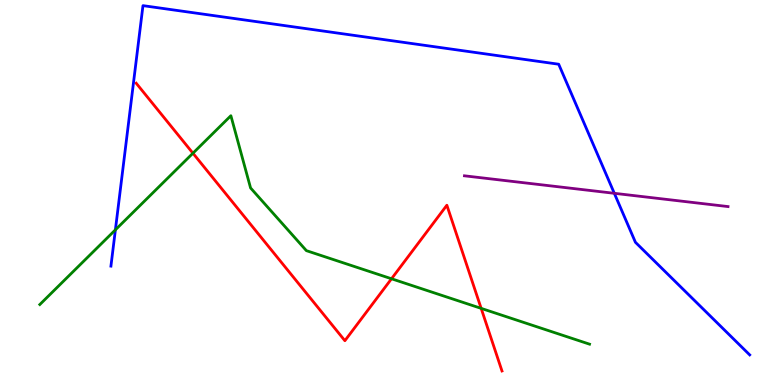[{'lines': ['blue', 'red'], 'intersections': []}, {'lines': ['green', 'red'], 'intersections': [{'x': 2.49, 'y': 6.02}, {'x': 5.05, 'y': 2.76}, {'x': 6.21, 'y': 1.99}]}, {'lines': ['purple', 'red'], 'intersections': []}, {'lines': ['blue', 'green'], 'intersections': [{'x': 1.49, 'y': 4.03}]}, {'lines': ['blue', 'purple'], 'intersections': [{'x': 7.93, 'y': 4.98}]}, {'lines': ['green', 'purple'], 'intersections': []}]